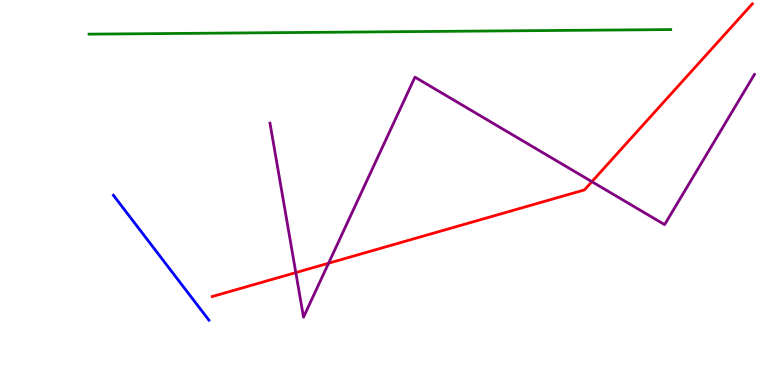[{'lines': ['blue', 'red'], 'intersections': []}, {'lines': ['green', 'red'], 'intersections': []}, {'lines': ['purple', 'red'], 'intersections': [{'x': 3.82, 'y': 2.92}, {'x': 4.24, 'y': 3.16}, {'x': 7.64, 'y': 5.28}]}, {'lines': ['blue', 'green'], 'intersections': []}, {'lines': ['blue', 'purple'], 'intersections': []}, {'lines': ['green', 'purple'], 'intersections': []}]